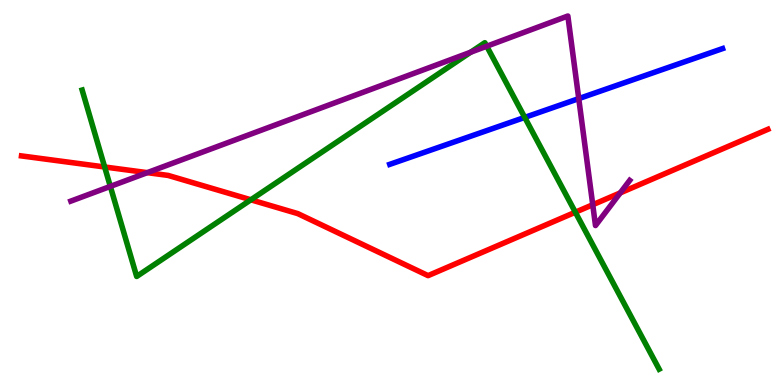[{'lines': ['blue', 'red'], 'intersections': []}, {'lines': ['green', 'red'], 'intersections': [{'x': 1.35, 'y': 5.66}, {'x': 3.24, 'y': 4.81}, {'x': 7.42, 'y': 4.49}]}, {'lines': ['purple', 'red'], 'intersections': [{'x': 1.9, 'y': 5.52}, {'x': 7.65, 'y': 4.68}, {'x': 8.0, 'y': 4.99}]}, {'lines': ['blue', 'green'], 'intersections': [{'x': 6.77, 'y': 6.95}]}, {'lines': ['blue', 'purple'], 'intersections': [{'x': 7.47, 'y': 7.44}]}, {'lines': ['green', 'purple'], 'intersections': [{'x': 1.42, 'y': 5.16}, {'x': 6.07, 'y': 8.64}, {'x': 6.28, 'y': 8.8}]}]